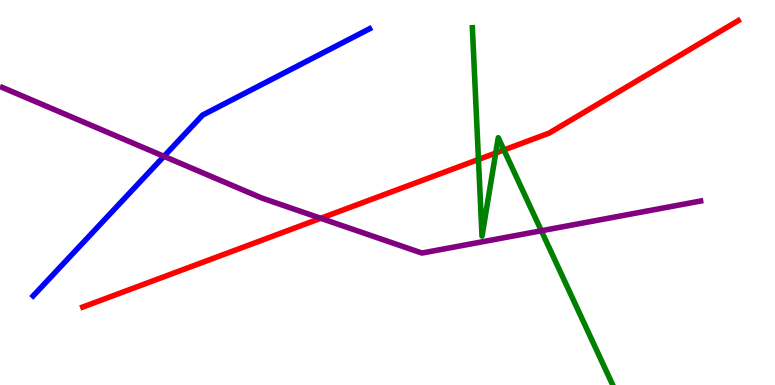[{'lines': ['blue', 'red'], 'intersections': []}, {'lines': ['green', 'red'], 'intersections': [{'x': 6.17, 'y': 5.86}, {'x': 6.4, 'y': 6.03}, {'x': 6.5, 'y': 6.1}]}, {'lines': ['purple', 'red'], 'intersections': [{'x': 4.14, 'y': 4.33}]}, {'lines': ['blue', 'green'], 'intersections': []}, {'lines': ['blue', 'purple'], 'intersections': [{'x': 2.12, 'y': 5.94}]}, {'lines': ['green', 'purple'], 'intersections': [{'x': 6.98, 'y': 4.01}]}]